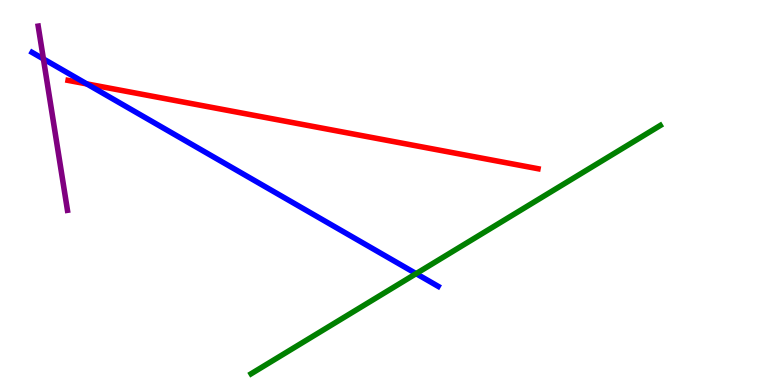[{'lines': ['blue', 'red'], 'intersections': [{'x': 1.12, 'y': 7.82}]}, {'lines': ['green', 'red'], 'intersections': []}, {'lines': ['purple', 'red'], 'intersections': []}, {'lines': ['blue', 'green'], 'intersections': [{'x': 5.37, 'y': 2.89}]}, {'lines': ['blue', 'purple'], 'intersections': [{'x': 0.56, 'y': 8.47}]}, {'lines': ['green', 'purple'], 'intersections': []}]